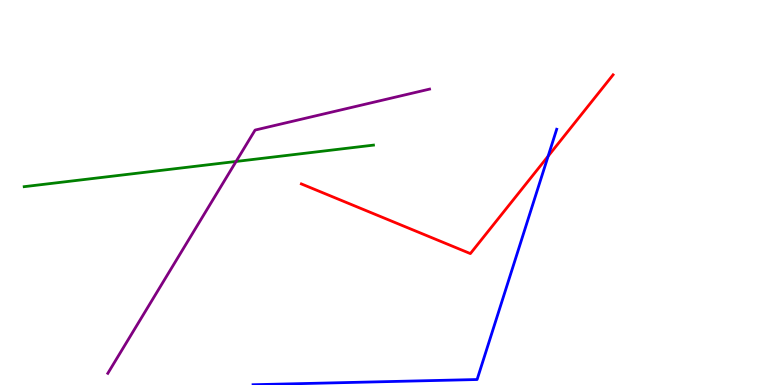[{'lines': ['blue', 'red'], 'intersections': [{'x': 7.07, 'y': 5.94}]}, {'lines': ['green', 'red'], 'intersections': []}, {'lines': ['purple', 'red'], 'intersections': []}, {'lines': ['blue', 'green'], 'intersections': []}, {'lines': ['blue', 'purple'], 'intersections': []}, {'lines': ['green', 'purple'], 'intersections': [{'x': 3.05, 'y': 5.81}]}]